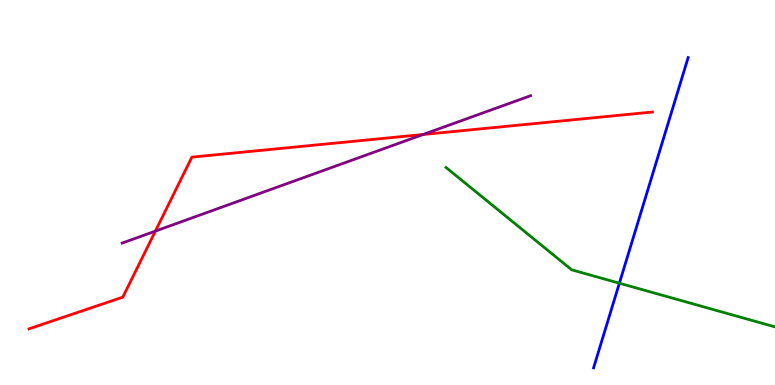[{'lines': ['blue', 'red'], 'intersections': []}, {'lines': ['green', 'red'], 'intersections': []}, {'lines': ['purple', 'red'], 'intersections': [{'x': 2.01, 'y': 4.0}, {'x': 5.46, 'y': 6.51}]}, {'lines': ['blue', 'green'], 'intersections': [{'x': 7.99, 'y': 2.64}]}, {'lines': ['blue', 'purple'], 'intersections': []}, {'lines': ['green', 'purple'], 'intersections': []}]